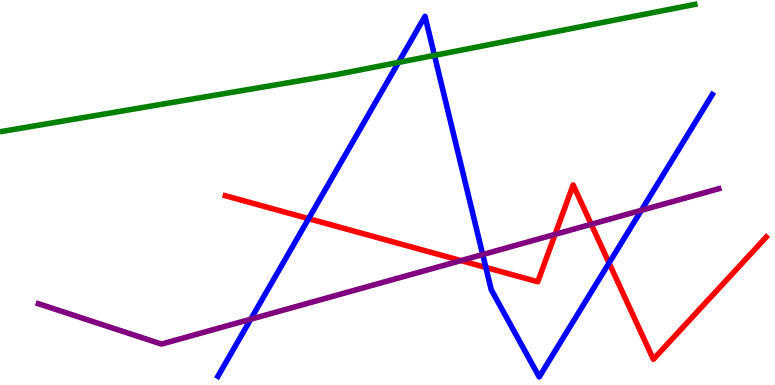[{'lines': ['blue', 'red'], 'intersections': [{'x': 3.98, 'y': 4.32}, {'x': 6.27, 'y': 3.05}, {'x': 7.86, 'y': 3.17}]}, {'lines': ['green', 'red'], 'intersections': []}, {'lines': ['purple', 'red'], 'intersections': [{'x': 5.95, 'y': 3.23}, {'x': 7.16, 'y': 3.91}, {'x': 7.63, 'y': 4.17}]}, {'lines': ['blue', 'green'], 'intersections': [{'x': 5.14, 'y': 8.38}, {'x': 5.61, 'y': 8.56}]}, {'lines': ['blue', 'purple'], 'intersections': [{'x': 3.24, 'y': 1.71}, {'x': 6.23, 'y': 3.39}, {'x': 8.28, 'y': 4.54}]}, {'lines': ['green', 'purple'], 'intersections': []}]